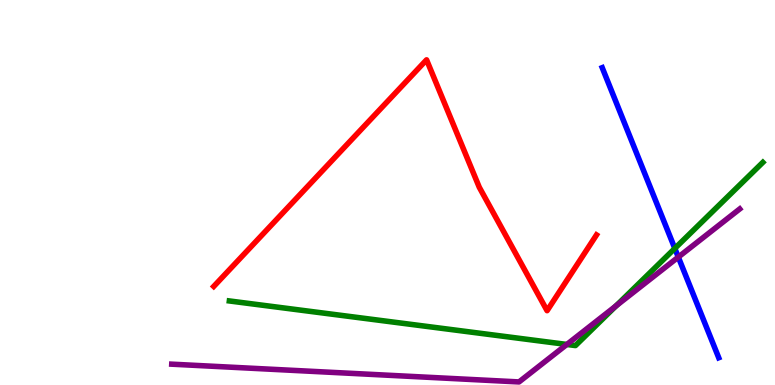[{'lines': ['blue', 'red'], 'intersections': []}, {'lines': ['green', 'red'], 'intersections': []}, {'lines': ['purple', 'red'], 'intersections': []}, {'lines': ['blue', 'green'], 'intersections': [{'x': 8.71, 'y': 3.55}]}, {'lines': ['blue', 'purple'], 'intersections': [{'x': 8.75, 'y': 3.32}]}, {'lines': ['green', 'purple'], 'intersections': [{'x': 7.31, 'y': 1.05}, {'x': 7.95, 'y': 2.05}]}]